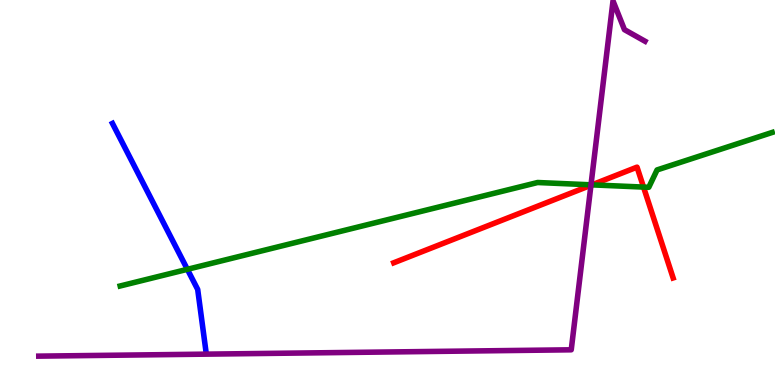[{'lines': ['blue', 'red'], 'intersections': []}, {'lines': ['green', 'red'], 'intersections': [{'x': 7.64, 'y': 5.2}, {'x': 8.3, 'y': 5.14}]}, {'lines': ['purple', 'red'], 'intersections': [{'x': 7.63, 'y': 5.19}]}, {'lines': ['blue', 'green'], 'intersections': [{'x': 2.42, 'y': 3.0}]}, {'lines': ['blue', 'purple'], 'intersections': []}, {'lines': ['green', 'purple'], 'intersections': [{'x': 7.63, 'y': 5.2}]}]